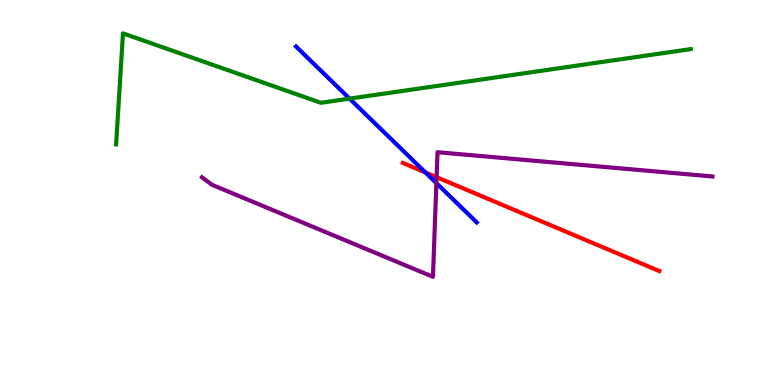[{'lines': ['blue', 'red'], 'intersections': [{'x': 5.49, 'y': 5.52}]}, {'lines': ['green', 'red'], 'intersections': []}, {'lines': ['purple', 'red'], 'intersections': [{'x': 5.63, 'y': 5.4}]}, {'lines': ['blue', 'green'], 'intersections': [{'x': 4.51, 'y': 7.44}]}, {'lines': ['blue', 'purple'], 'intersections': [{'x': 5.63, 'y': 5.24}]}, {'lines': ['green', 'purple'], 'intersections': []}]